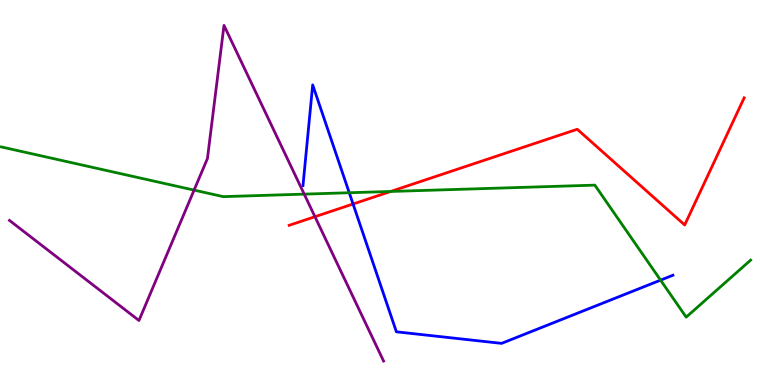[{'lines': ['blue', 'red'], 'intersections': [{'x': 4.56, 'y': 4.7}]}, {'lines': ['green', 'red'], 'intersections': [{'x': 5.04, 'y': 5.03}]}, {'lines': ['purple', 'red'], 'intersections': [{'x': 4.06, 'y': 4.37}]}, {'lines': ['blue', 'green'], 'intersections': [{'x': 4.51, 'y': 4.99}, {'x': 8.52, 'y': 2.72}]}, {'lines': ['blue', 'purple'], 'intersections': []}, {'lines': ['green', 'purple'], 'intersections': [{'x': 2.5, 'y': 5.06}, {'x': 3.93, 'y': 4.96}]}]